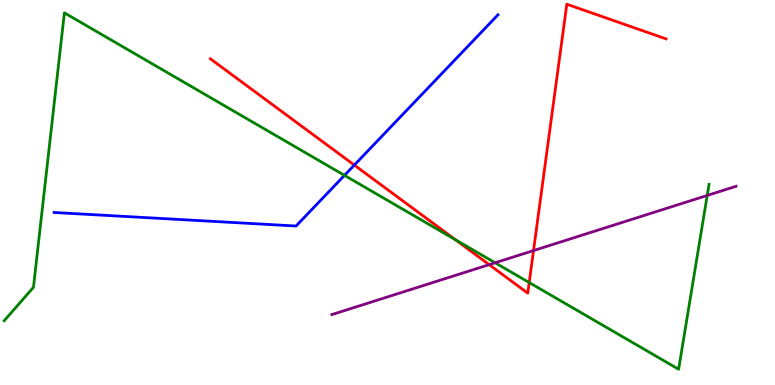[{'lines': ['blue', 'red'], 'intersections': [{'x': 4.57, 'y': 5.71}]}, {'lines': ['green', 'red'], 'intersections': [{'x': 5.88, 'y': 3.77}, {'x': 6.83, 'y': 2.66}]}, {'lines': ['purple', 'red'], 'intersections': [{'x': 6.31, 'y': 3.13}, {'x': 6.88, 'y': 3.49}]}, {'lines': ['blue', 'green'], 'intersections': [{'x': 4.44, 'y': 5.45}]}, {'lines': ['blue', 'purple'], 'intersections': []}, {'lines': ['green', 'purple'], 'intersections': [{'x': 6.39, 'y': 3.17}, {'x': 9.13, 'y': 4.92}]}]